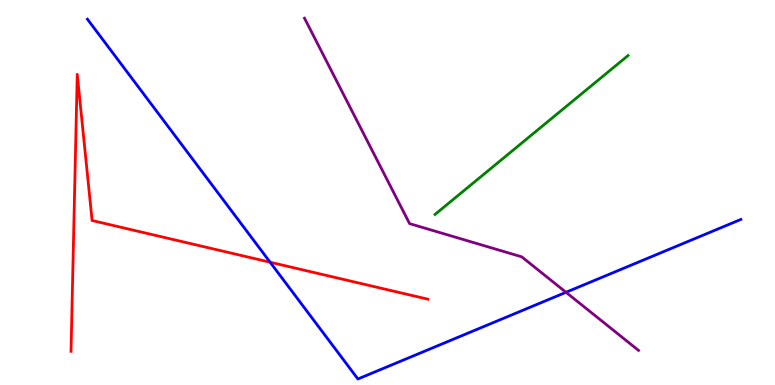[{'lines': ['blue', 'red'], 'intersections': [{'x': 3.49, 'y': 3.19}]}, {'lines': ['green', 'red'], 'intersections': []}, {'lines': ['purple', 'red'], 'intersections': []}, {'lines': ['blue', 'green'], 'intersections': []}, {'lines': ['blue', 'purple'], 'intersections': [{'x': 7.3, 'y': 2.41}]}, {'lines': ['green', 'purple'], 'intersections': []}]